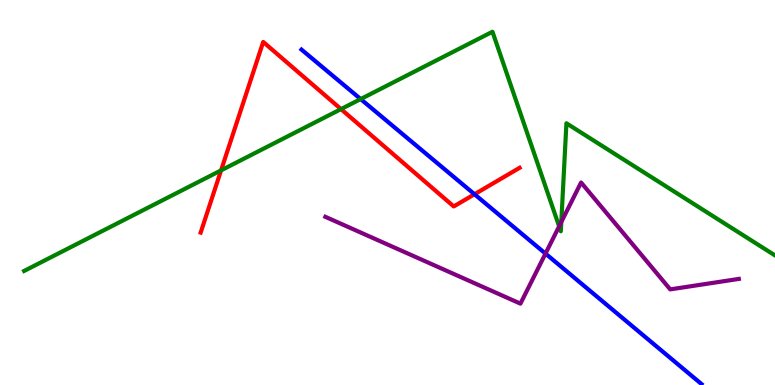[{'lines': ['blue', 'red'], 'intersections': [{'x': 6.12, 'y': 4.95}]}, {'lines': ['green', 'red'], 'intersections': [{'x': 2.85, 'y': 5.57}, {'x': 4.4, 'y': 7.17}]}, {'lines': ['purple', 'red'], 'intersections': []}, {'lines': ['blue', 'green'], 'intersections': [{'x': 4.65, 'y': 7.43}]}, {'lines': ['blue', 'purple'], 'intersections': [{'x': 7.04, 'y': 3.41}]}, {'lines': ['green', 'purple'], 'intersections': [{'x': 7.21, 'y': 4.12}, {'x': 7.24, 'y': 4.23}]}]